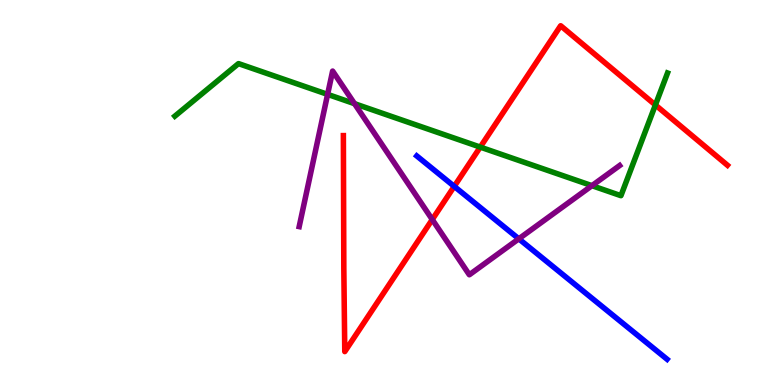[{'lines': ['blue', 'red'], 'intersections': [{'x': 5.86, 'y': 5.16}]}, {'lines': ['green', 'red'], 'intersections': [{'x': 6.2, 'y': 6.18}, {'x': 8.46, 'y': 7.27}]}, {'lines': ['purple', 'red'], 'intersections': [{'x': 5.58, 'y': 4.3}]}, {'lines': ['blue', 'green'], 'intersections': []}, {'lines': ['blue', 'purple'], 'intersections': [{'x': 6.69, 'y': 3.8}]}, {'lines': ['green', 'purple'], 'intersections': [{'x': 4.23, 'y': 7.55}, {'x': 4.57, 'y': 7.31}, {'x': 7.64, 'y': 5.18}]}]